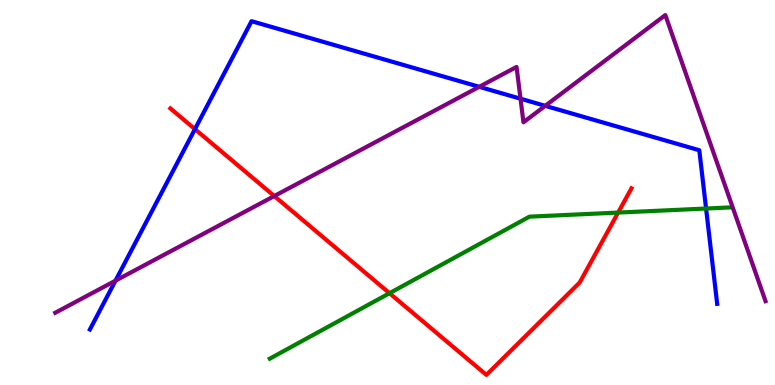[{'lines': ['blue', 'red'], 'intersections': [{'x': 2.52, 'y': 6.65}]}, {'lines': ['green', 'red'], 'intersections': [{'x': 5.03, 'y': 2.38}, {'x': 7.98, 'y': 4.48}]}, {'lines': ['purple', 'red'], 'intersections': [{'x': 3.54, 'y': 4.91}]}, {'lines': ['blue', 'green'], 'intersections': [{'x': 9.11, 'y': 4.58}]}, {'lines': ['blue', 'purple'], 'intersections': [{'x': 1.49, 'y': 2.71}, {'x': 6.18, 'y': 7.75}, {'x': 6.72, 'y': 7.44}, {'x': 7.04, 'y': 7.25}]}, {'lines': ['green', 'purple'], 'intersections': []}]